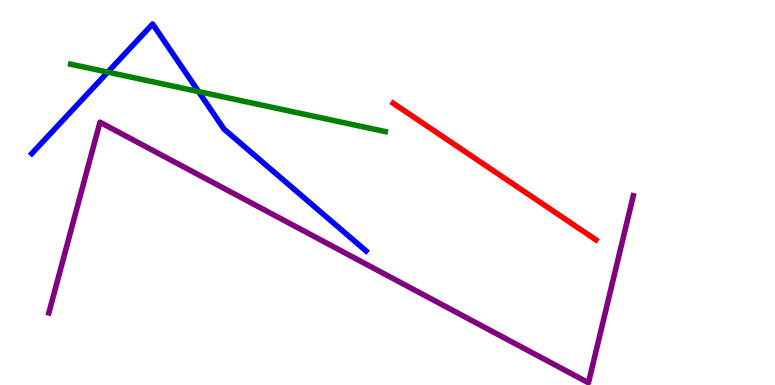[{'lines': ['blue', 'red'], 'intersections': []}, {'lines': ['green', 'red'], 'intersections': []}, {'lines': ['purple', 'red'], 'intersections': []}, {'lines': ['blue', 'green'], 'intersections': [{'x': 1.39, 'y': 8.13}, {'x': 2.56, 'y': 7.62}]}, {'lines': ['blue', 'purple'], 'intersections': []}, {'lines': ['green', 'purple'], 'intersections': []}]